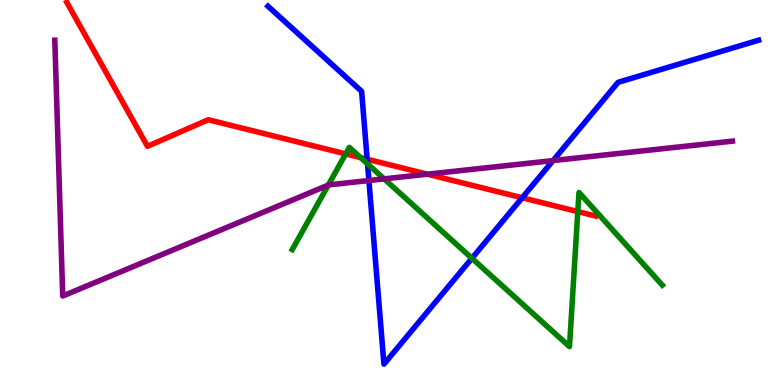[{'lines': ['blue', 'red'], 'intersections': [{'x': 4.74, 'y': 5.86}, {'x': 6.74, 'y': 4.86}]}, {'lines': ['green', 'red'], 'intersections': [{'x': 4.46, 'y': 6.0}, {'x': 4.65, 'y': 5.91}, {'x': 7.46, 'y': 4.5}]}, {'lines': ['purple', 'red'], 'intersections': [{'x': 5.51, 'y': 5.48}]}, {'lines': ['blue', 'green'], 'intersections': [{'x': 4.74, 'y': 5.74}, {'x': 6.09, 'y': 3.29}]}, {'lines': ['blue', 'purple'], 'intersections': [{'x': 4.76, 'y': 5.31}, {'x': 7.14, 'y': 5.83}]}, {'lines': ['green', 'purple'], 'intersections': [{'x': 4.24, 'y': 5.19}, {'x': 4.96, 'y': 5.35}]}]